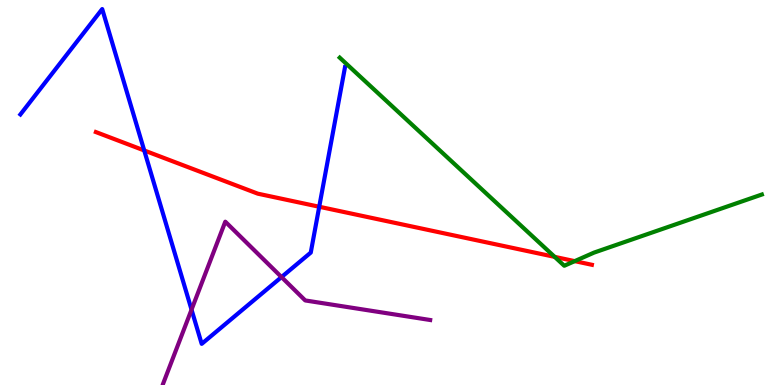[{'lines': ['blue', 'red'], 'intersections': [{'x': 1.86, 'y': 6.09}, {'x': 4.12, 'y': 4.63}]}, {'lines': ['green', 'red'], 'intersections': [{'x': 7.16, 'y': 3.33}, {'x': 7.42, 'y': 3.22}]}, {'lines': ['purple', 'red'], 'intersections': []}, {'lines': ['blue', 'green'], 'intersections': []}, {'lines': ['blue', 'purple'], 'intersections': [{'x': 2.47, 'y': 1.96}, {'x': 3.63, 'y': 2.8}]}, {'lines': ['green', 'purple'], 'intersections': []}]